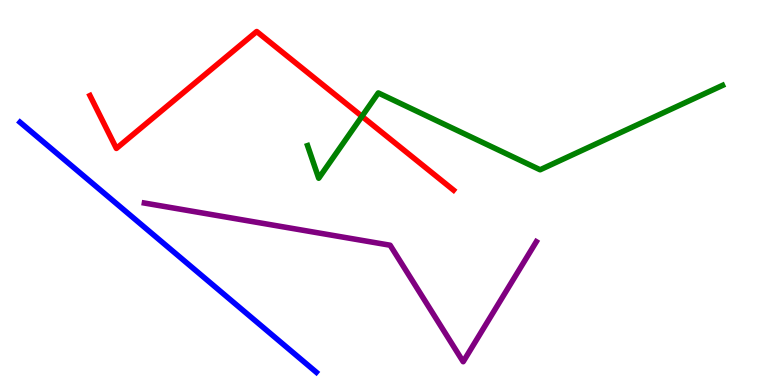[{'lines': ['blue', 'red'], 'intersections': []}, {'lines': ['green', 'red'], 'intersections': [{'x': 4.67, 'y': 6.98}]}, {'lines': ['purple', 'red'], 'intersections': []}, {'lines': ['blue', 'green'], 'intersections': []}, {'lines': ['blue', 'purple'], 'intersections': []}, {'lines': ['green', 'purple'], 'intersections': []}]